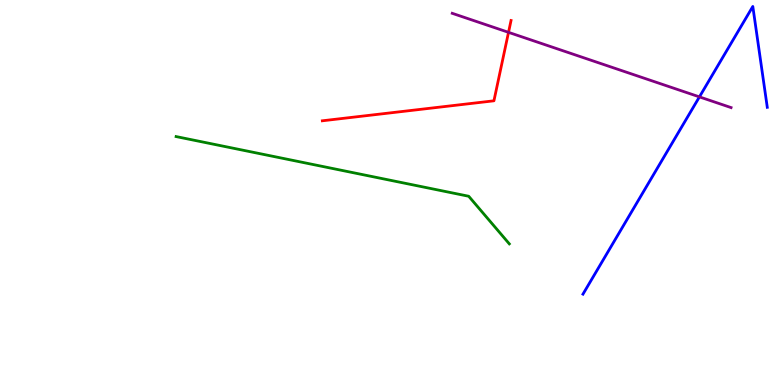[{'lines': ['blue', 'red'], 'intersections': []}, {'lines': ['green', 'red'], 'intersections': []}, {'lines': ['purple', 'red'], 'intersections': [{'x': 6.56, 'y': 9.16}]}, {'lines': ['blue', 'green'], 'intersections': []}, {'lines': ['blue', 'purple'], 'intersections': [{'x': 9.02, 'y': 7.48}]}, {'lines': ['green', 'purple'], 'intersections': []}]